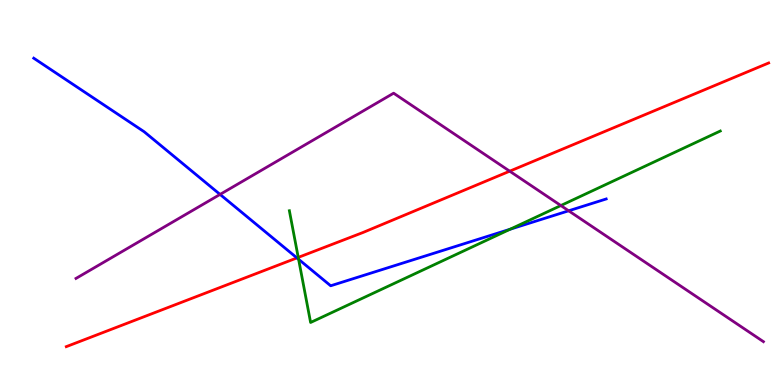[{'lines': ['blue', 'red'], 'intersections': [{'x': 3.83, 'y': 3.3}]}, {'lines': ['green', 'red'], 'intersections': [{'x': 3.85, 'y': 3.31}]}, {'lines': ['purple', 'red'], 'intersections': [{'x': 6.58, 'y': 5.55}]}, {'lines': ['blue', 'green'], 'intersections': [{'x': 3.85, 'y': 3.27}, {'x': 6.58, 'y': 4.05}]}, {'lines': ['blue', 'purple'], 'intersections': [{'x': 2.84, 'y': 4.95}, {'x': 7.34, 'y': 4.52}]}, {'lines': ['green', 'purple'], 'intersections': [{'x': 7.24, 'y': 4.66}]}]